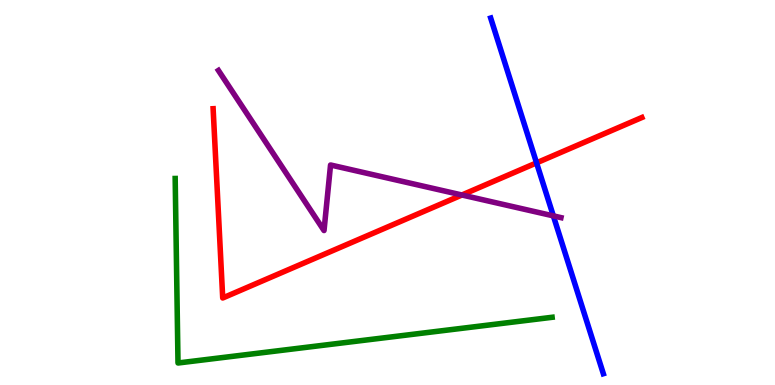[{'lines': ['blue', 'red'], 'intersections': [{'x': 6.92, 'y': 5.77}]}, {'lines': ['green', 'red'], 'intersections': []}, {'lines': ['purple', 'red'], 'intersections': [{'x': 5.96, 'y': 4.94}]}, {'lines': ['blue', 'green'], 'intersections': []}, {'lines': ['blue', 'purple'], 'intersections': [{'x': 7.14, 'y': 4.39}]}, {'lines': ['green', 'purple'], 'intersections': []}]